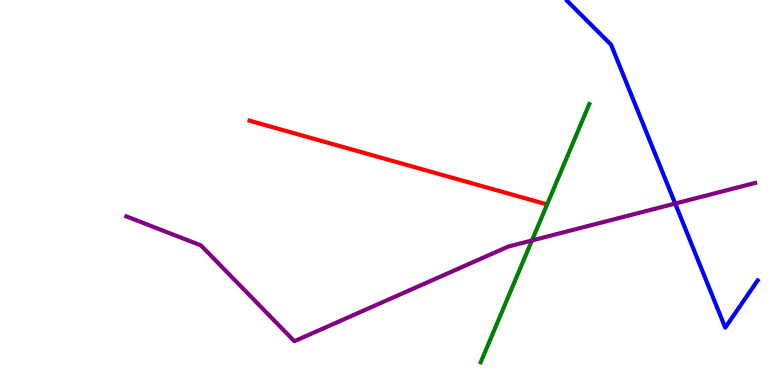[{'lines': ['blue', 'red'], 'intersections': []}, {'lines': ['green', 'red'], 'intersections': []}, {'lines': ['purple', 'red'], 'intersections': []}, {'lines': ['blue', 'green'], 'intersections': []}, {'lines': ['blue', 'purple'], 'intersections': [{'x': 8.71, 'y': 4.71}]}, {'lines': ['green', 'purple'], 'intersections': [{'x': 6.86, 'y': 3.75}]}]